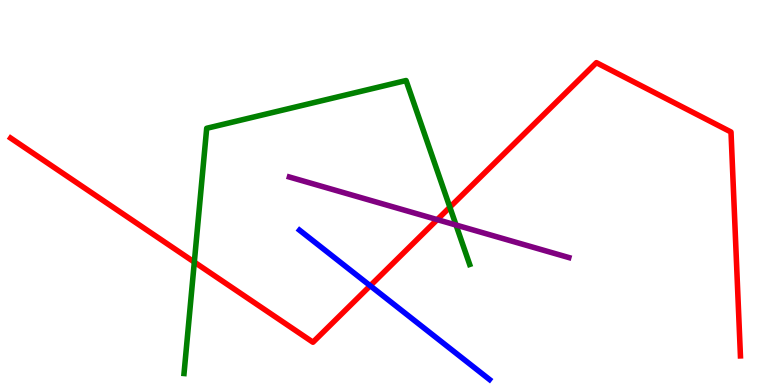[{'lines': ['blue', 'red'], 'intersections': [{'x': 4.78, 'y': 2.58}]}, {'lines': ['green', 'red'], 'intersections': [{'x': 2.51, 'y': 3.19}, {'x': 5.8, 'y': 4.62}]}, {'lines': ['purple', 'red'], 'intersections': [{'x': 5.64, 'y': 4.3}]}, {'lines': ['blue', 'green'], 'intersections': []}, {'lines': ['blue', 'purple'], 'intersections': []}, {'lines': ['green', 'purple'], 'intersections': [{'x': 5.88, 'y': 4.15}]}]